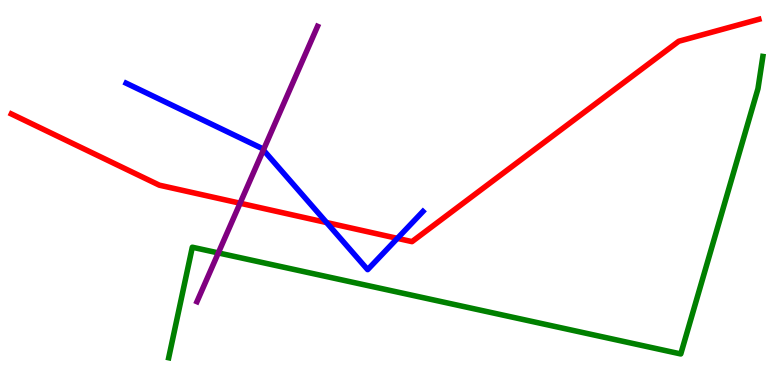[{'lines': ['blue', 'red'], 'intersections': [{'x': 4.21, 'y': 4.22}, {'x': 5.13, 'y': 3.81}]}, {'lines': ['green', 'red'], 'intersections': []}, {'lines': ['purple', 'red'], 'intersections': [{'x': 3.1, 'y': 4.72}]}, {'lines': ['blue', 'green'], 'intersections': []}, {'lines': ['blue', 'purple'], 'intersections': [{'x': 3.4, 'y': 6.1}]}, {'lines': ['green', 'purple'], 'intersections': [{'x': 2.82, 'y': 3.43}]}]